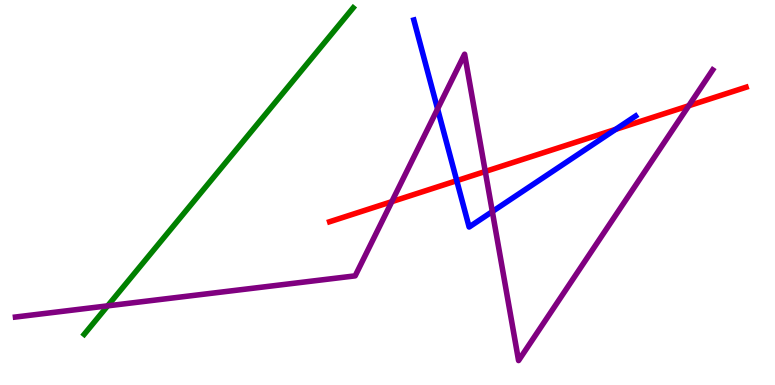[{'lines': ['blue', 'red'], 'intersections': [{'x': 5.89, 'y': 5.31}, {'x': 7.94, 'y': 6.64}]}, {'lines': ['green', 'red'], 'intersections': []}, {'lines': ['purple', 'red'], 'intersections': [{'x': 5.06, 'y': 4.76}, {'x': 6.26, 'y': 5.55}, {'x': 8.89, 'y': 7.25}]}, {'lines': ['blue', 'green'], 'intersections': []}, {'lines': ['blue', 'purple'], 'intersections': [{'x': 5.65, 'y': 7.17}, {'x': 6.35, 'y': 4.5}]}, {'lines': ['green', 'purple'], 'intersections': [{'x': 1.39, 'y': 2.06}]}]